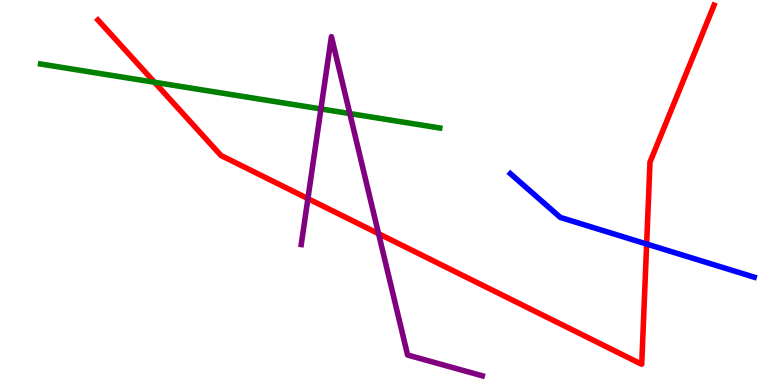[{'lines': ['blue', 'red'], 'intersections': [{'x': 8.34, 'y': 3.66}]}, {'lines': ['green', 'red'], 'intersections': [{'x': 1.99, 'y': 7.86}]}, {'lines': ['purple', 'red'], 'intersections': [{'x': 3.97, 'y': 4.84}, {'x': 4.88, 'y': 3.93}]}, {'lines': ['blue', 'green'], 'intersections': []}, {'lines': ['blue', 'purple'], 'intersections': []}, {'lines': ['green', 'purple'], 'intersections': [{'x': 4.14, 'y': 7.17}, {'x': 4.51, 'y': 7.05}]}]